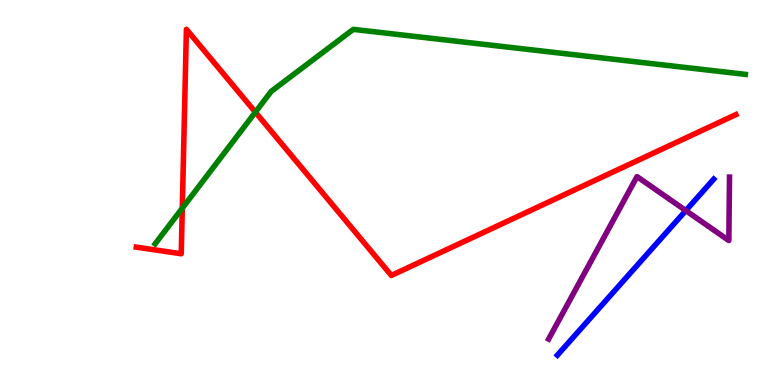[{'lines': ['blue', 'red'], 'intersections': []}, {'lines': ['green', 'red'], 'intersections': [{'x': 2.35, 'y': 4.59}, {'x': 3.3, 'y': 7.09}]}, {'lines': ['purple', 'red'], 'intersections': []}, {'lines': ['blue', 'green'], 'intersections': []}, {'lines': ['blue', 'purple'], 'intersections': [{'x': 8.85, 'y': 4.53}]}, {'lines': ['green', 'purple'], 'intersections': []}]